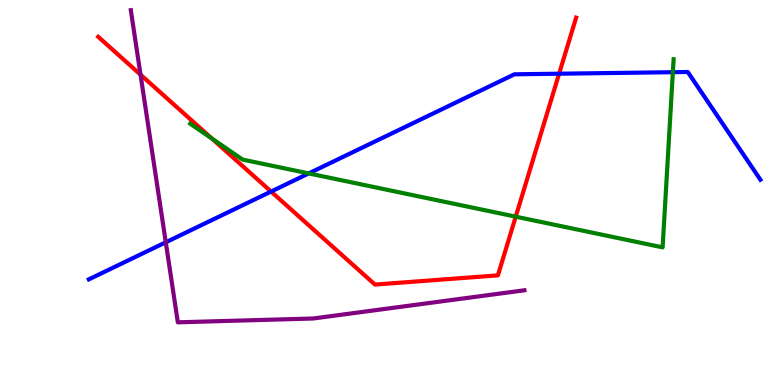[{'lines': ['blue', 'red'], 'intersections': [{'x': 3.5, 'y': 5.02}, {'x': 7.21, 'y': 8.09}]}, {'lines': ['green', 'red'], 'intersections': [{'x': 2.73, 'y': 6.4}, {'x': 6.65, 'y': 4.37}]}, {'lines': ['purple', 'red'], 'intersections': [{'x': 1.81, 'y': 8.06}]}, {'lines': ['blue', 'green'], 'intersections': [{'x': 3.98, 'y': 5.5}, {'x': 8.68, 'y': 8.12}]}, {'lines': ['blue', 'purple'], 'intersections': [{'x': 2.14, 'y': 3.71}]}, {'lines': ['green', 'purple'], 'intersections': []}]